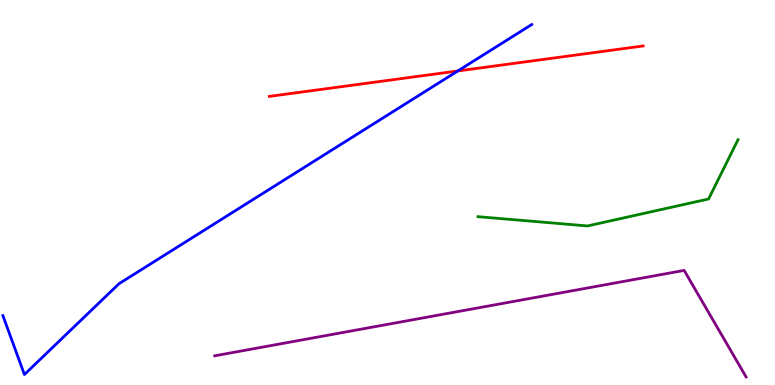[{'lines': ['blue', 'red'], 'intersections': [{'x': 5.91, 'y': 8.16}]}, {'lines': ['green', 'red'], 'intersections': []}, {'lines': ['purple', 'red'], 'intersections': []}, {'lines': ['blue', 'green'], 'intersections': []}, {'lines': ['blue', 'purple'], 'intersections': []}, {'lines': ['green', 'purple'], 'intersections': []}]